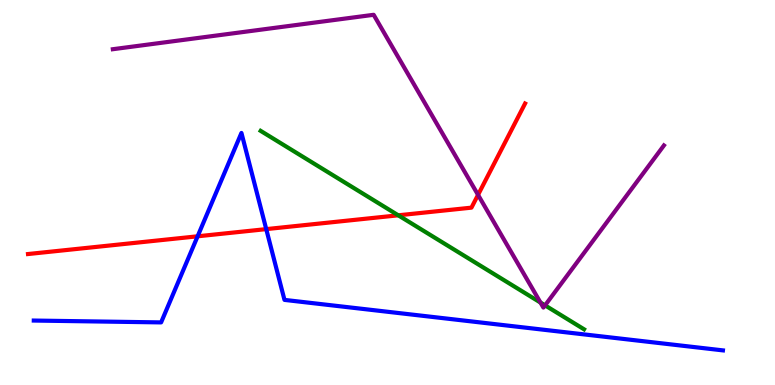[{'lines': ['blue', 'red'], 'intersections': [{'x': 2.55, 'y': 3.86}, {'x': 3.44, 'y': 4.05}]}, {'lines': ['green', 'red'], 'intersections': [{'x': 5.14, 'y': 4.41}]}, {'lines': ['purple', 'red'], 'intersections': [{'x': 6.17, 'y': 4.94}]}, {'lines': ['blue', 'green'], 'intersections': []}, {'lines': ['blue', 'purple'], 'intersections': []}, {'lines': ['green', 'purple'], 'intersections': [{'x': 6.97, 'y': 2.14}, {'x': 7.03, 'y': 2.07}]}]